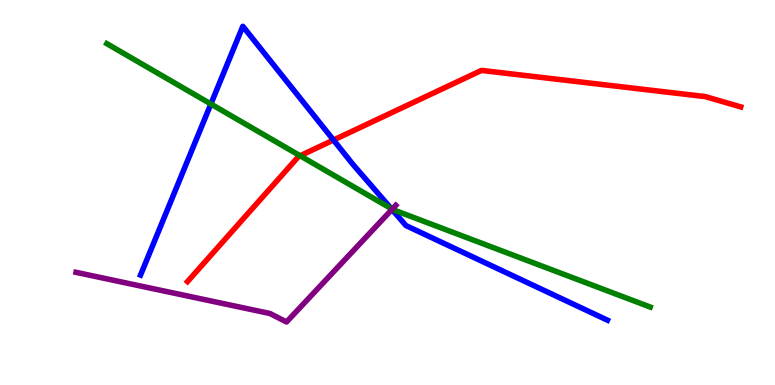[{'lines': ['blue', 'red'], 'intersections': [{'x': 4.3, 'y': 6.36}]}, {'lines': ['green', 'red'], 'intersections': [{'x': 3.87, 'y': 5.95}]}, {'lines': ['purple', 'red'], 'intersections': []}, {'lines': ['blue', 'green'], 'intersections': [{'x': 2.72, 'y': 7.3}, {'x': 5.05, 'y': 4.58}]}, {'lines': ['blue', 'purple'], 'intersections': [{'x': 5.06, 'y': 4.56}]}, {'lines': ['green', 'purple'], 'intersections': [{'x': 5.06, 'y': 4.57}]}]